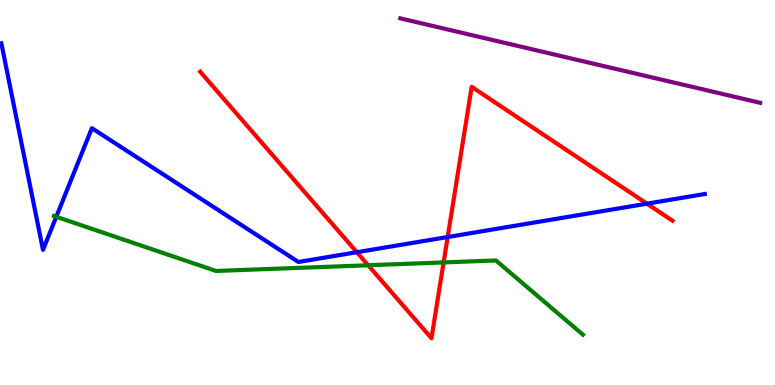[{'lines': ['blue', 'red'], 'intersections': [{'x': 4.6, 'y': 3.45}, {'x': 5.78, 'y': 3.84}, {'x': 8.35, 'y': 4.71}]}, {'lines': ['green', 'red'], 'intersections': [{'x': 4.75, 'y': 3.11}, {'x': 5.72, 'y': 3.18}]}, {'lines': ['purple', 'red'], 'intersections': []}, {'lines': ['blue', 'green'], 'intersections': [{'x': 0.726, 'y': 4.37}]}, {'lines': ['blue', 'purple'], 'intersections': []}, {'lines': ['green', 'purple'], 'intersections': []}]